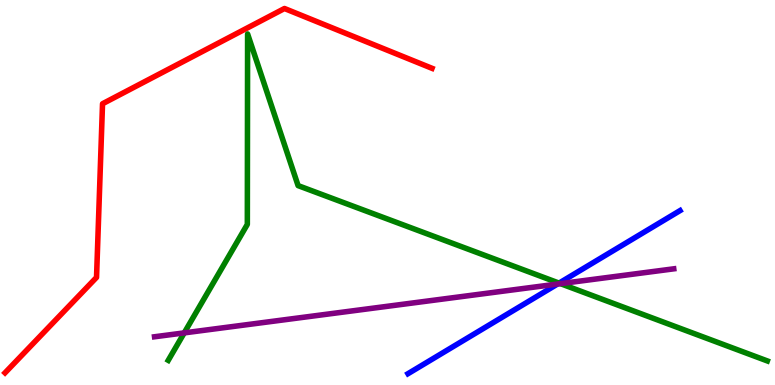[{'lines': ['blue', 'red'], 'intersections': []}, {'lines': ['green', 'red'], 'intersections': []}, {'lines': ['purple', 'red'], 'intersections': []}, {'lines': ['blue', 'green'], 'intersections': [{'x': 7.21, 'y': 2.65}]}, {'lines': ['blue', 'purple'], 'intersections': [{'x': 7.19, 'y': 2.62}]}, {'lines': ['green', 'purple'], 'intersections': [{'x': 2.38, 'y': 1.35}, {'x': 7.23, 'y': 2.63}]}]